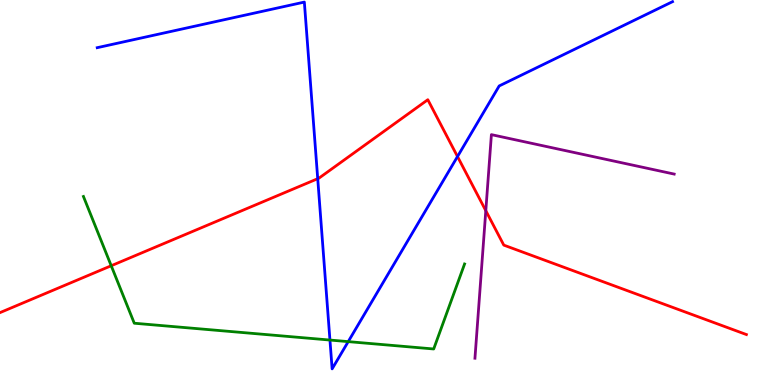[{'lines': ['blue', 'red'], 'intersections': [{'x': 4.1, 'y': 5.36}, {'x': 5.9, 'y': 5.93}]}, {'lines': ['green', 'red'], 'intersections': [{'x': 1.44, 'y': 3.1}]}, {'lines': ['purple', 'red'], 'intersections': [{'x': 6.27, 'y': 4.53}]}, {'lines': ['blue', 'green'], 'intersections': [{'x': 4.26, 'y': 1.17}, {'x': 4.49, 'y': 1.13}]}, {'lines': ['blue', 'purple'], 'intersections': []}, {'lines': ['green', 'purple'], 'intersections': []}]